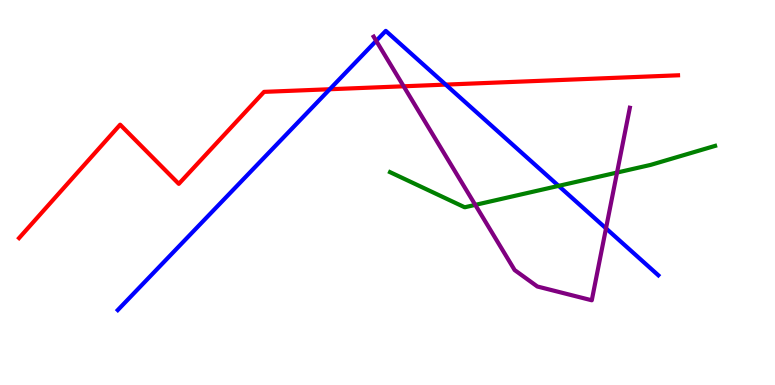[{'lines': ['blue', 'red'], 'intersections': [{'x': 4.25, 'y': 7.68}, {'x': 5.75, 'y': 7.8}]}, {'lines': ['green', 'red'], 'intersections': []}, {'lines': ['purple', 'red'], 'intersections': [{'x': 5.21, 'y': 7.76}]}, {'lines': ['blue', 'green'], 'intersections': [{'x': 7.21, 'y': 5.17}]}, {'lines': ['blue', 'purple'], 'intersections': [{'x': 4.85, 'y': 8.94}, {'x': 7.82, 'y': 4.07}]}, {'lines': ['green', 'purple'], 'intersections': [{'x': 6.13, 'y': 4.68}, {'x': 7.96, 'y': 5.52}]}]